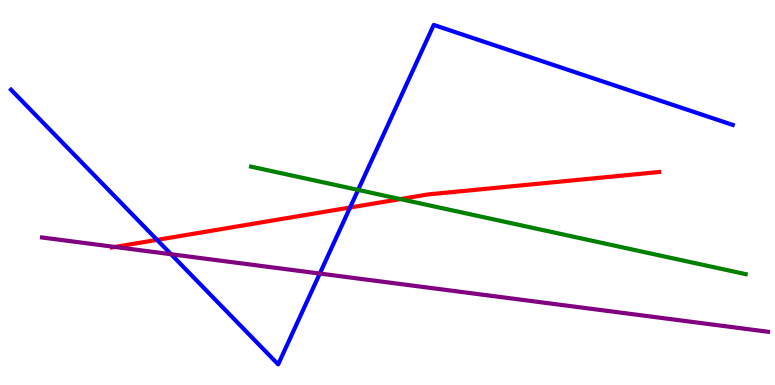[{'lines': ['blue', 'red'], 'intersections': [{'x': 2.03, 'y': 3.77}, {'x': 4.52, 'y': 4.61}]}, {'lines': ['green', 'red'], 'intersections': [{'x': 5.17, 'y': 4.83}]}, {'lines': ['purple', 'red'], 'intersections': [{'x': 1.48, 'y': 3.59}]}, {'lines': ['blue', 'green'], 'intersections': [{'x': 4.62, 'y': 5.07}]}, {'lines': ['blue', 'purple'], 'intersections': [{'x': 2.21, 'y': 3.4}, {'x': 4.13, 'y': 2.89}]}, {'lines': ['green', 'purple'], 'intersections': []}]